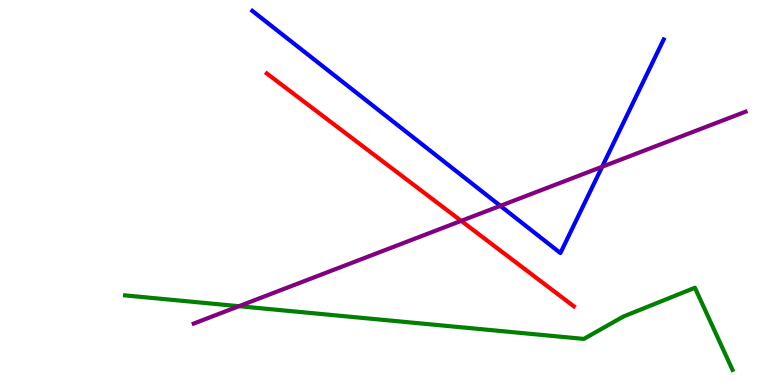[{'lines': ['blue', 'red'], 'intersections': []}, {'lines': ['green', 'red'], 'intersections': []}, {'lines': ['purple', 'red'], 'intersections': [{'x': 5.95, 'y': 4.26}]}, {'lines': ['blue', 'green'], 'intersections': []}, {'lines': ['blue', 'purple'], 'intersections': [{'x': 6.46, 'y': 4.65}, {'x': 7.77, 'y': 5.67}]}, {'lines': ['green', 'purple'], 'intersections': [{'x': 3.08, 'y': 2.05}]}]